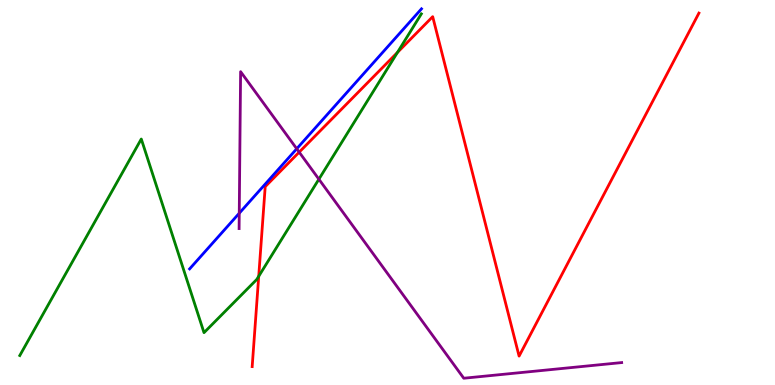[{'lines': ['blue', 'red'], 'intersections': []}, {'lines': ['green', 'red'], 'intersections': [{'x': 3.34, 'y': 2.82}, {'x': 5.13, 'y': 8.64}]}, {'lines': ['purple', 'red'], 'intersections': [{'x': 3.86, 'y': 6.05}]}, {'lines': ['blue', 'green'], 'intersections': []}, {'lines': ['blue', 'purple'], 'intersections': [{'x': 3.09, 'y': 4.46}, {'x': 3.83, 'y': 6.14}]}, {'lines': ['green', 'purple'], 'intersections': [{'x': 4.11, 'y': 5.35}]}]